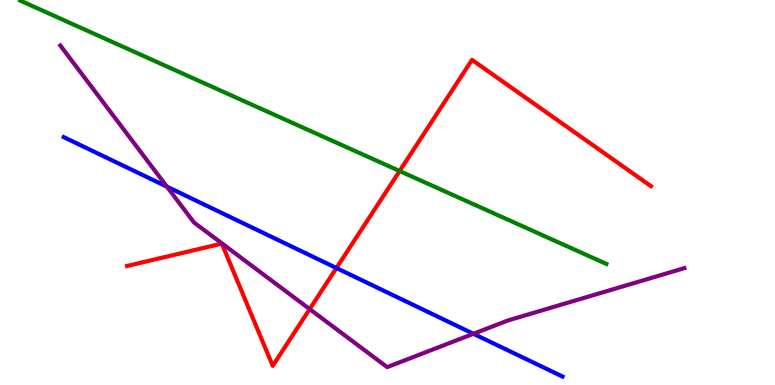[{'lines': ['blue', 'red'], 'intersections': [{'x': 4.34, 'y': 3.04}]}, {'lines': ['green', 'red'], 'intersections': [{'x': 5.16, 'y': 5.56}]}, {'lines': ['purple', 'red'], 'intersections': [{'x': 4.0, 'y': 1.97}]}, {'lines': ['blue', 'green'], 'intersections': []}, {'lines': ['blue', 'purple'], 'intersections': [{'x': 2.15, 'y': 5.15}, {'x': 6.11, 'y': 1.33}]}, {'lines': ['green', 'purple'], 'intersections': []}]